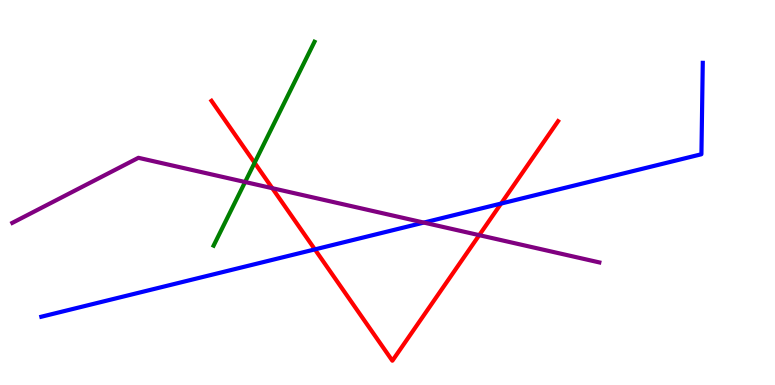[{'lines': ['blue', 'red'], 'intersections': [{'x': 4.06, 'y': 3.52}, {'x': 6.47, 'y': 4.71}]}, {'lines': ['green', 'red'], 'intersections': [{'x': 3.29, 'y': 5.77}]}, {'lines': ['purple', 'red'], 'intersections': [{'x': 3.51, 'y': 5.11}, {'x': 6.18, 'y': 3.89}]}, {'lines': ['blue', 'green'], 'intersections': []}, {'lines': ['blue', 'purple'], 'intersections': [{'x': 5.47, 'y': 4.22}]}, {'lines': ['green', 'purple'], 'intersections': [{'x': 3.16, 'y': 5.27}]}]